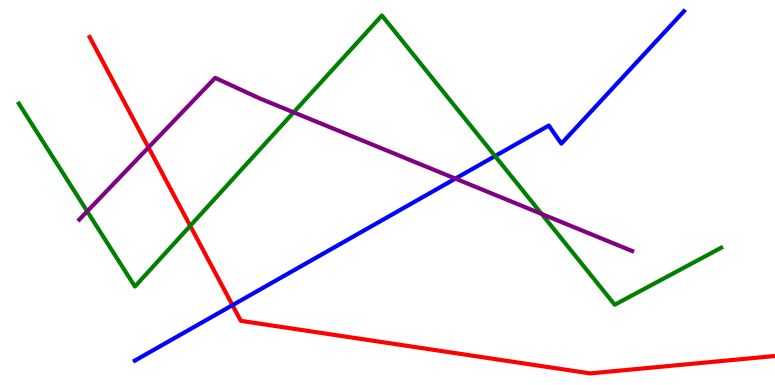[{'lines': ['blue', 'red'], 'intersections': [{'x': 3.0, 'y': 2.07}]}, {'lines': ['green', 'red'], 'intersections': [{'x': 2.45, 'y': 4.13}]}, {'lines': ['purple', 'red'], 'intersections': [{'x': 1.92, 'y': 6.17}]}, {'lines': ['blue', 'green'], 'intersections': [{'x': 6.39, 'y': 5.95}]}, {'lines': ['blue', 'purple'], 'intersections': [{'x': 5.88, 'y': 5.36}]}, {'lines': ['green', 'purple'], 'intersections': [{'x': 1.13, 'y': 4.51}, {'x': 3.79, 'y': 7.08}, {'x': 6.99, 'y': 4.44}]}]